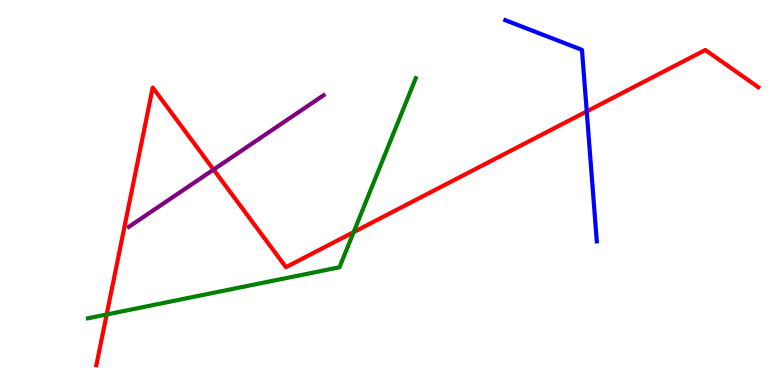[{'lines': ['blue', 'red'], 'intersections': [{'x': 7.57, 'y': 7.11}]}, {'lines': ['green', 'red'], 'intersections': [{'x': 1.38, 'y': 1.83}, {'x': 4.56, 'y': 3.97}]}, {'lines': ['purple', 'red'], 'intersections': [{'x': 2.76, 'y': 5.6}]}, {'lines': ['blue', 'green'], 'intersections': []}, {'lines': ['blue', 'purple'], 'intersections': []}, {'lines': ['green', 'purple'], 'intersections': []}]